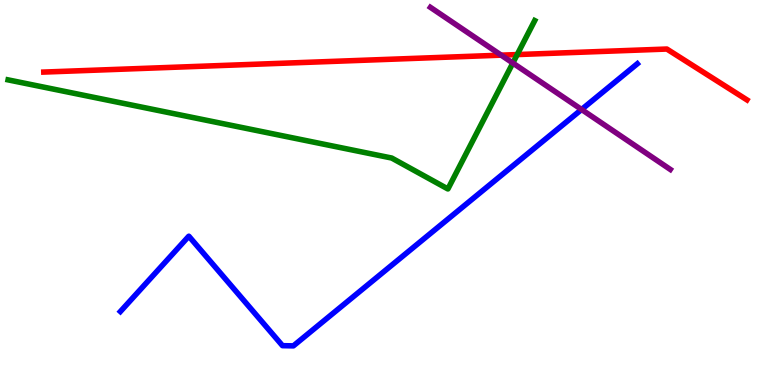[{'lines': ['blue', 'red'], 'intersections': []}, {'lines': ['green', 'red'], 'intersections': [{'x': 6.67, 'y': 8.58}]}, {'lines': ['purple', 'red'], 'intersections': [{'x': 6.47, 'y': 8.57}]}, {'lines': ['blue', 'green'], 'intersections': []}, {'lines': ['blue', 'purple'], 'intersections': [{'x': 7.5, 'y': 7.16}]}, {'lines': ['green', 'purple'], 'intersections': [{'x': 6.62, 'y': 8.36}]}]